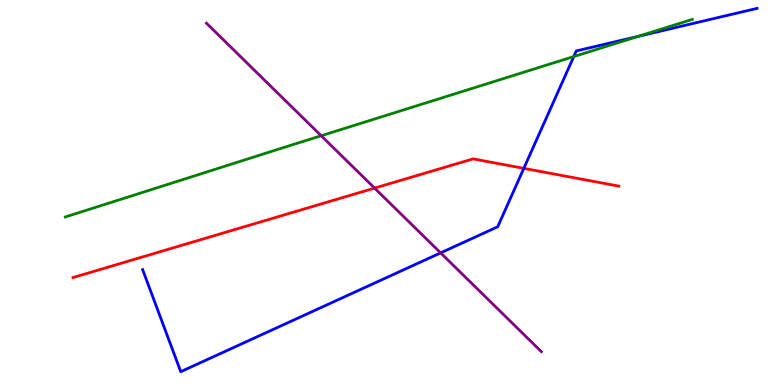[{'lines': ['blue', 'red'], 'intersections': [{'x': 6.76, 'y': 5.63}]}, {'lines': ['green', 'red'], 'intersections': []}, {'lines': ['purple', 'red'], 'intersections': [{'x': 4.83, 'y': 5.11}]}, {'lines': ['blue', 'green'], 'intersections': [{'x': 7.4, 'y': 8.53}, {'x': 8.24, 'y': 9.06}]}, {'lines': ['blue', 'purple'], 'intersections': [{'x': 5.69, 'y': 3.43}]}, {'lines': ['green', 'purple'], 'intersections': [{'x': 4.14, 'y': 6.47}]}]